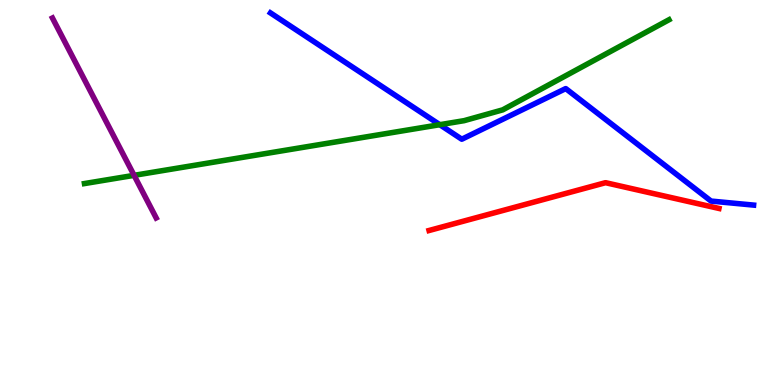[{'lines': ['blue', 'red'], 'intersections': []}, {'lines': ['green', 'red'], 'intersections': []}, {'lines': ['purple', 'red'], 'intersections': []}, {'lines': ['blue', 'green'], 'intersections': [{'x': 5.67, 'y': 6.76}]}, {'lines': ['blue', 'purple'], 'intersections': []}, {'lines': ['green', 'purple'], 'intersections': [{'x': 1.73, 'y': 5.45}]}]